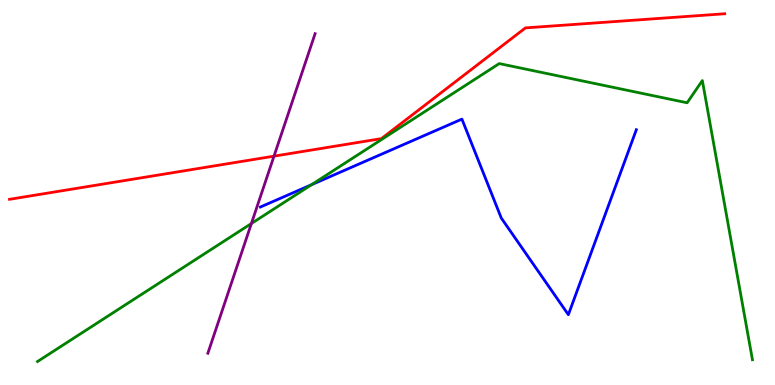[{'lines': ['blue', 'red'], 'intersections': []}, {'lines': ['green', 'red'], 'intersections': []}, {'lines': ['purple', 'red'], 'intersections': [{'x': 3.54, 'y': 5.94}]}, {'lines': ['blue', 'green'], 'intersections': [{'x': 4.02, 'y': 5.2}]}, {'lines': ['blue', 'purple'], 'intersections': []}, {'lines': ['green', 'purple'], 'intersections': [{'x': 3.24, 'y': 4.19}]}]